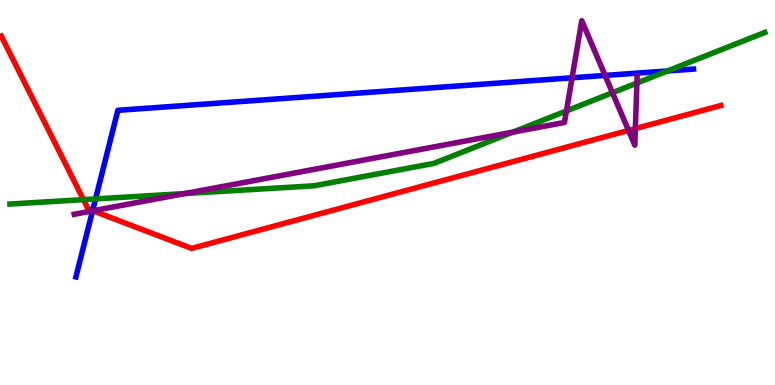[{'lines': ['blue', 'red'], 'intersections': [{'x': 1.2, 'y': 4.53}]}, {'lines': ['green', 'red'], 'intersections': [{'x': 1.08, 'y': 4.81}]}, {'lines': ['purple', 'red'], 'intersections': [{'x': 1.2, 'y': 4.53}, {'x': 8.11, 'y': 6.61}, {'x': 8.2, 'y': 6.66}]}, {'lines': ['blue', 'green'], 'intersections': [{'x': 1.23, 'y': 4.83}, {'x': 8.61, 'y': 8.16}]}, {'lines': ['blue', 'purple'], 'intersections': [{'x': 1.19, 'y': 4.52}, {'x': 7.38, 'y': 7.98}, {'x': 7.81, 'y': 8.04}]}, {'lines': ['green', 'purple'], 'intersections': [{'x': 2.39, 'y': 4.97}, {'x': 6.62, 'y': 6.57}, {'x': 7.31, 'y': 7.12}, {'x': 7.9, 'y': 7.59}, {'x': 8.22, 'y': 7.84}]}]